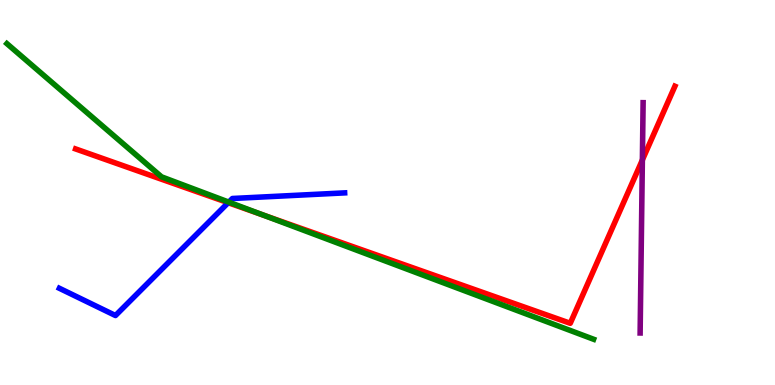[{'lines': ['blue', 'red'], 'intersections': [{'x': 2.94, 'y': 4.73}]}, {'lines': ['green', 'red'], 'intersections': [{'x': 3.4, 'y': 4.41}]}, {'lines': ['purple', 'red'], 'intersections': [{'x': 8.29, 'y': 5.85}]}, {'lines': ['blue', 'green'], 'intersections': [{'x': 2.95, 'y': 4.75}]}, {'lines': ['blue', 'purple'], 'intersections': []}, {'lines': ['green', 'purple'], 'intersections': []}]